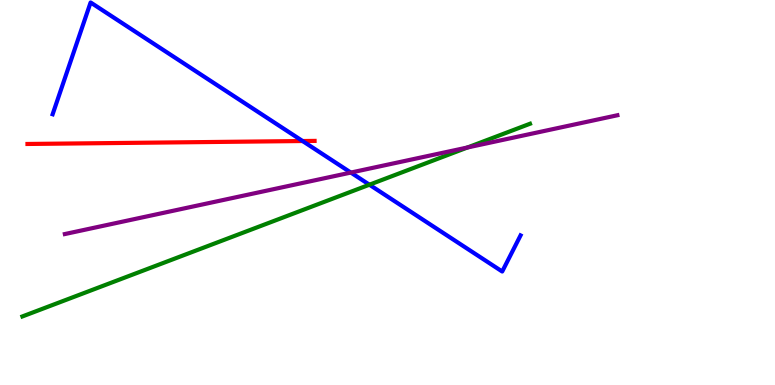[{'lines': ['blue', 'red'], 'intersections': [{'x': 3.9, 'y': 6.34}]}, {'lines': ['green', 'red'], 'intersections': []}, {'lines': ['purple', 'red'], 'intersections': []}, {'lines': ['blue', 'green'], 'intersections': [{'x': 4.77, 'y': 5.2}]}, {'lines': ['blue', 'purple'], 'intersections': [{'x': 4.53, 'y': 5.52}]}, {'lines': ['green', 'purple'], 'intersections': [{'x': 6.03, 'y': 6.17}]}]